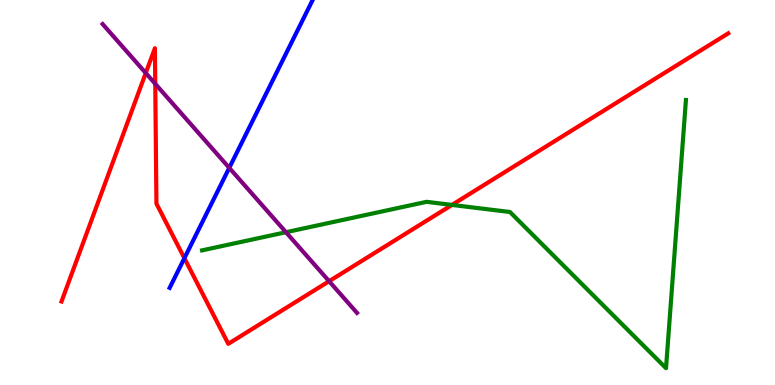[{'lines': ['blue', 'red'], 'intersections': [{'x': 2.38, 'y': 3.29}]}, {'lines': ['green', 'red'], 'intersections': [{'x': 5.83, 'y': 4.68}]}, {'lines': ['purple', 'red'], 'intersections': [{'x': 1.88, 'y': 8.1}, {'x': 2.0, 'y': 7.82}, {'x': 4.25, 'y': 2.7}]}, {'lines': ['blue', 'green'], 'intersections': []}, {'lines': ['blue', 'purple'], 'intersections': [{'x': 2.96, 'y': 5.64}]}, {'lines': ['green', 'purple'], 'intersections': [{'x': 3.69, 'y': 3.97}]}]